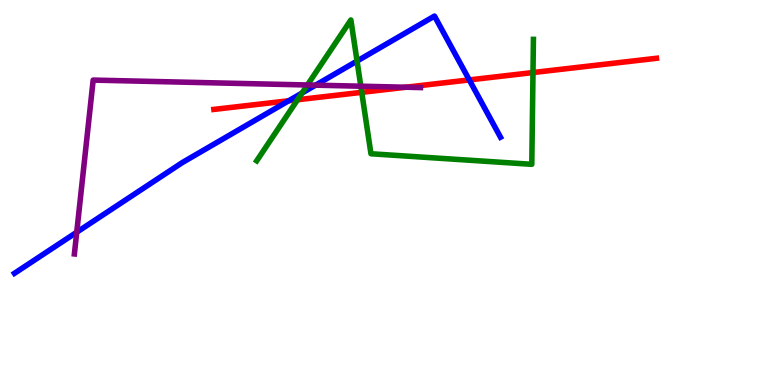[{'lines': ['blue', 'red'], 'intersections': [{'x': 3.73, 'y': 7.38}, {'x': 6.06, 'y': 7.92}]}, {'lines': ['green', 'red'], 'intersections': [{'x': 3.84, 'y': 7.41}, {'x': 4.67, 'y': 7.6}, {'x': 6.88, 'y': 8.12}]}, {'lines': ['purple', 'red'], 'intersections': [{'x': 5.24, 'y': 7.73}]}, {'lines': ['blue', 'green'], 'intersections': [{'x': 3.9, 'y': 7.58}, {'x': 4.61, 'y': 8.41}]}, {'lines': ['blue', 'purple'], 'intersections': [{'x': 0.99, 'y': 3.97}, {'x': 4.07, 'y': 7.79}]}, {'lines': ['green', 'purple'], 'intersections': [{'x': 3.97, 'y': 7.79}, {'x': 4.66, 'y': 7.76}]}]